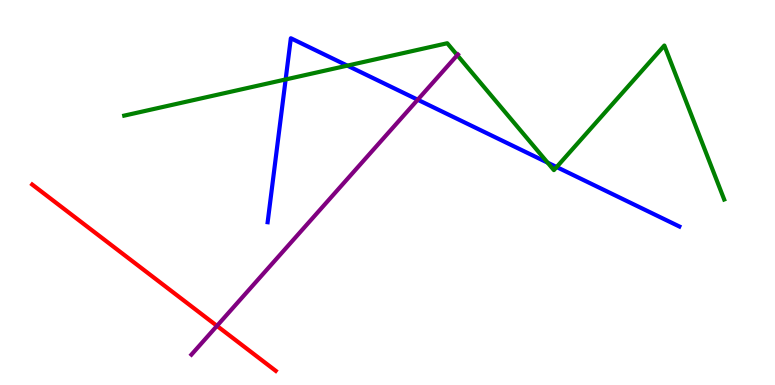[{'lines': ['blue', 'red'], 'intersections': []}, {'lines': ['green', 'red'], 'intersections': []}, {'lines': ['purple', 'red'], 'intersections': [{'x': 2.8, 'y': 1.54}]}, {'lines': ['blue', 'green'], 'intersections': [{'x': 3.69, 'y': 7.94}, {'x': 4.48, 'y': 8.3}, {'x': 7.07, 'y': 5.78}, {'x': 7.18, 'y': 5.66}]}, {'lines': ['blue', 'purple'], 'intersections': [{'x': 5.39, 'y': 7.41}]}, {'lines': ['green', 'purple'], 'intersections': [{'x': 5.9, 'y': 8.57}]}]